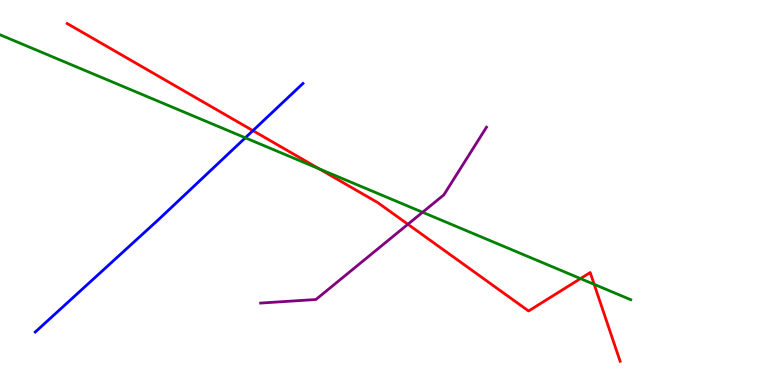[{'lines': ['blue', 'red'], 'intersections': [{'x': 3.26, 'y': 6.61}]}, {'lines': ['green', 'red'], 'intersections': [{'x': 4.12, 'y': 5.62}, {'x': 7.49, 'y': 2.76}, {'x': 7.67, 'y': 2.61}]}, {'lines': ['purple', 'red'], 'intersections': [{'x': 5.26, 'y': 4.18}]}, {'lines': ['blue', 'green'], 'intersections': [{'x': 3.17, 'y': 6.42}]}, {'lines': ['blue', 'purple'], 'intersections': []}, {'lines': ['green', 'purple'], 'intersections': [{'x': 5.45, 'y': 4.49}]}]